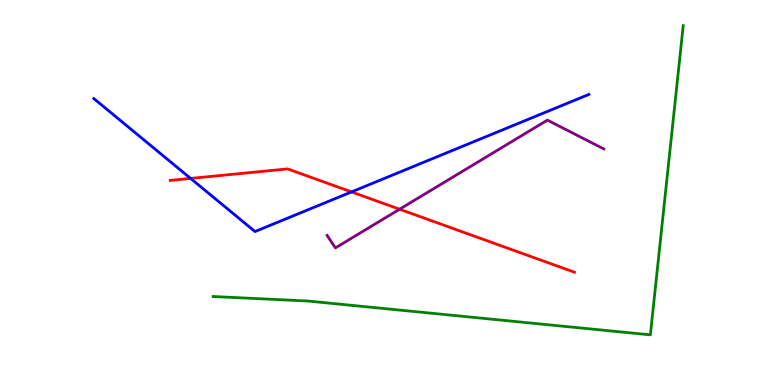[{'lines': ['blue', 'red'], 'intersections': [{'x': 2.46, 'y': 5.37}, {'x': 4.54, 'y': 5.02}]}, {'lines': ['green', 'red'], 'intersections': []}, {'lines': ['purple', 'red'], 'intersections': [{'x': 5.16, 'y': 4.57}]}, {'lines': ['blue', 'green'], 'intersections': []}, {'lines': ['blue', 'purple'], 'intersections': []}, {'lines': ['green', 'purple'], 'intersections': []}]